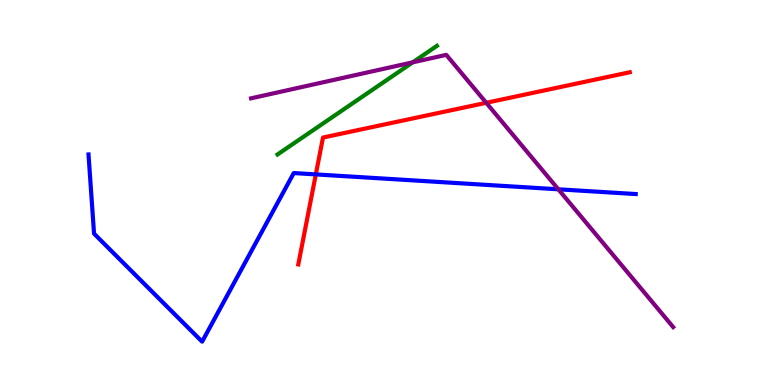[{'lines': ['blue', 'red'], 'intersections': [{'x': 4.08, 'y': 5.47}]}, {'lines': ['green', 'red'], 'intersections': []}, {'lines': ['purple', 'red'], 'intersections': [{'x': 6.27, 'y': 7.33}]}, {'lines': ['blue', 'green'], 'intersections': []}, {'lines': ['blue', 'purple'], 'intersections': [{'x': 7.2, 'y': 5.08}]}, {'lines': ['green', 'purple'], 'intersections': [{'x': 5.33, 'y': 8.38}]}]